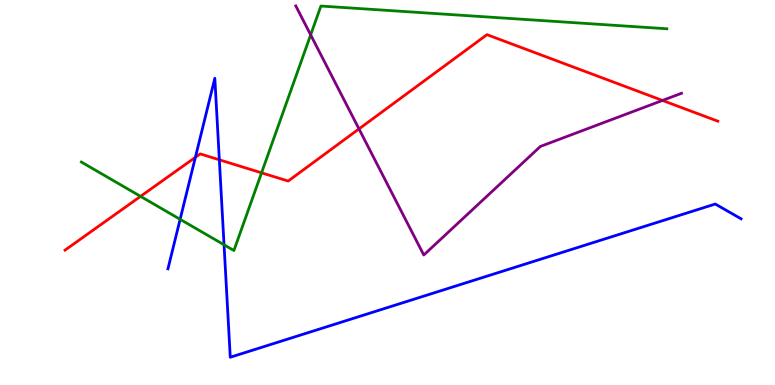[{'lines': ['blue', 'red'], 'intersections': [{'x': 2.52, 'y': 5.91}, {'x': 2.83, 'y': 5.85}]}, {'lines': ['green', 'red'], 'intersections': [{'x': 1.81, 'y': 4.9}, {'x': 3.37, 'y': 5.51}]}, {'lines': ['purple', 'red'], 'intersections': [{'x': 4.63, 'y': 6.65}, {'x': 8.55, 'y': 7.39}]}, {'lines': ['blue', 'green'], 'intersections': [{'x': 2.32, 'y': 4.3}, {'x': 2.89, 'y': 3.64}]}, {'lines': ['blue', 'purple'], 'intersections': []}, {'lines': ['green', 'purple'], 'intersections': [{'x': 4.01, 'y': 9.09}]}]